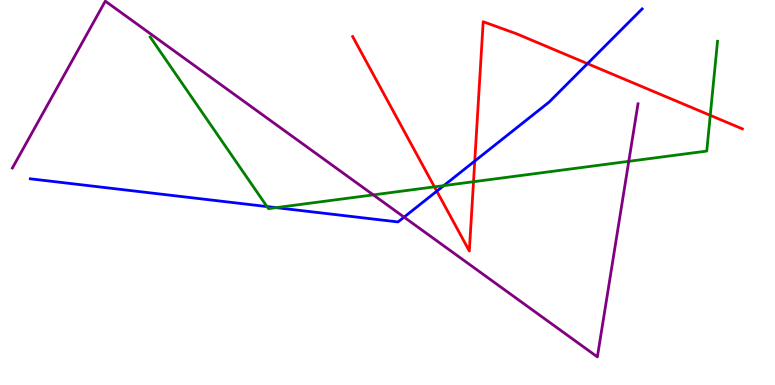[{'lines': ['blue', 'red'], 'intersections': [{'x': 5.64, 'y': 5.03}, {'x': 6.13, 'y': 5.82}, {'x': 7.58, 'y': 8.35}]}, {'lines': ['green', 'red'], 'intersections': [{'x': 5.61, 'y': 5.15}, {'x': 6.11, 'y': 5.28}, {'x': 9.16, 'y': 7.0}]}, {'lines': ['purple', 'red'], 'intersections': []}, {'lines': ['blue', 'green'], 'intersections': [{'x': 3.45, 'y': 4.63}, {'x': 3.56, 'y': 4.61}, {'x': 5.73, 'y': 5.18}]}, {'lines': ['blue', 'purple'], 'intersections': [{'x': 5.21, 'y': 4.36}]}, {'lines': ['green', 'purple'], 'intersections': [{'x': 4.82, 'y': 4.94}, {'x': 8.11, 'y': 5.81}]}]